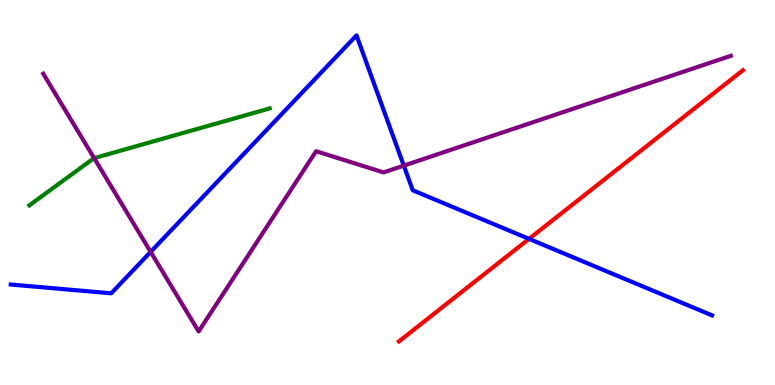[{'lines': ['blue', 'red'], 'intersections': [{'x': 6.83, 'y': 3.8}]}, {'lines': ['green', 'red'], 'intersections': []}, {'lines': ['purple', 'red'], 'intersections': []}, {'lines': ['blue', 'green'], 'intersections': []}, {'lines': ['blue', 'purple'], 'intersections': [{'x': 1.94, 'y': 3.46}, {'x': 5.21, 'y': 5.7}]}, {'lines': ['green', 'purple'], 'intersections': [{'x': 1.21, 'y': 5.89}]}]